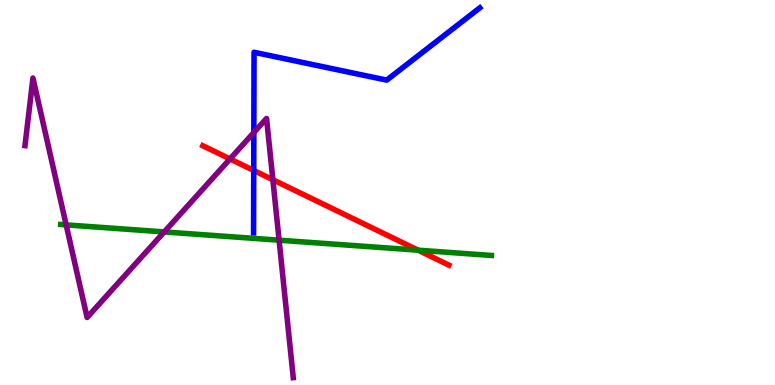[{'lines': ['blue', 'red'], 'intersections': [{'x': 3.27, 'y': 5.57}]}, {'lines': ['green', 'red'], 'intersections': [{'x': 5.39, 'y': 3.5}]}, {'lines': ['purple', 'red'], 'intersections': [{'x': 2.97, 'y': 5.87}, {'x': 3.52, 'y': 5.33}]}, {'lines': ['blue', 'green'], 'intersections': []}, {'lines': ['blue', 'purple'], 'intersections': [{'x': 3.28, 'y': 6.56}]}, {'lines': ['green', 'purple'], 'intersections': [{'x': 0.854, 'y': 4.16}, {'x': 2.12, 'y': 3.98}, {'x': 3.6, 'y': 3.76}]}]